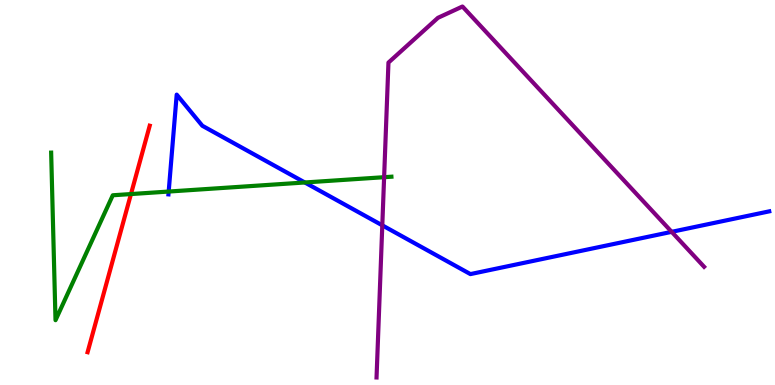[{'lines': ['blue', 'red'], 'intersections': []}, {'lines': ['green', 'red'], 'intersections': [{'x': 1.69, 'y': 4.96}]}, {'lines': ['purple', 'red'], 'intersections': []}, {'lines': ['blue', 'green'], 'intersections': [{'x': 2.18, 'y': 5.02}, {'x': 3.93, 'y': 5.26}]}, {'lines': ['blue', 'purple'], 'intersections': [{'x': 4.93, 'y': 4.15}, {'x': 8.67, 'y': 3.98}]}, {'lines': ['green', 'purple'], 'intersections': [{'x': 4.96, 'y': 5.4}]}]